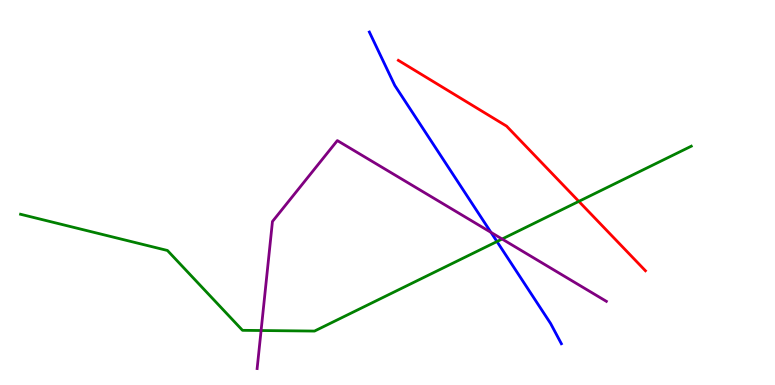[{'lines': ['blue', 'red'], 'intersections': []}, {'lines': ['green', 'red'], 'intersections': [{'x': 7.47, 'y': 4.77}]}, {'lines': ['purple', 'red'], 'intersections': []}, {'lines': ['blue', 'green'], 'intersections': [{'x': 6.41, 'y': 3.73}]}, {'lines': ['blue', 'purple'], 'intersections': [{'x': 6.33, 'y': 3.96}]}, {'lines': ['green', 'purple'], 'intersections': [{'x': 3.37, 'y': 1.42}, {'x': 6.48, 'y': 3.79}]}]